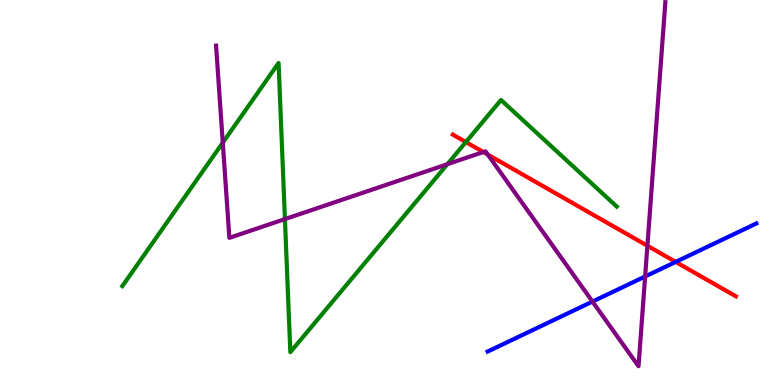[{'lines': ['blue', 'red'], 'intersections': [{'x': 8.72, 'y': 3.2}]}, {'lines': ['green', 'red'], 'intersections': [{'x': 6.01, 'y': 6.31}]}, {'lines': ['purple', 'red'], 'intersections': [{'x': 6.24, 'y': 6.05}, {'x': 6.29, 'y': 5.99}, {'x': 8.35, 'y': 3.62}]}, {'lines': ['blue', 'green'], 'intersections': []}, {'lines': ['blue', 'purple'], 'intersections': [{'x': 7.64, 'y': 2.17}, {'x': 8.32, 'y': 2.82}]}, {'lines': ['green', 'purple'], 'intersections': [{'x': 2.87, 'y': 6.29}, {'x': 3.68, 'y': 4.31}, {'x': 5.77, 'y': 5.74}]}]